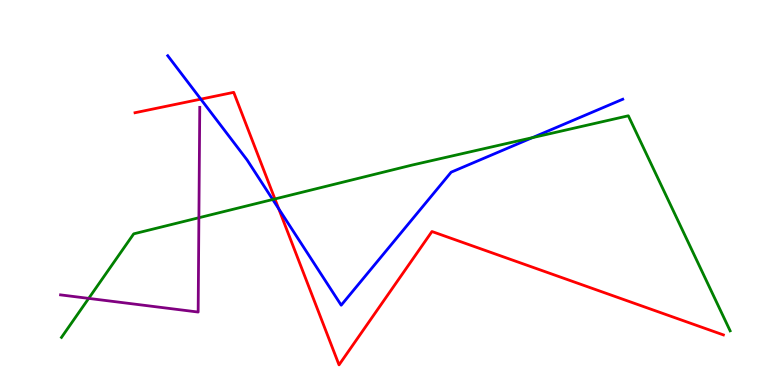[{'lines': ['blue', 'red'], 'intersections': [{'x': 2.59, 'y': 7.42}, {'x': 3.6, 'y': 4.58}]}, {'lines': ['green', 'red'], 'intersections': [{'x': 3.55, 'y': 4.83}]}, {'lines': ['purple', 'red'], 'intersections': []}, {'lines': ['blue', 'green'], 'intersections': [{'x': 3.52, 'y': 4.82}, {'x': 6.87, 'y': 6.42}]}, {'lines': ['blue', 'purple'], 'intersections': []}, {'lines': ['green', 'purple'], 'intersections': [{'x': 1.14, 'y': 2.25}, {'x': 2.57, 'y': 4.34}]}]